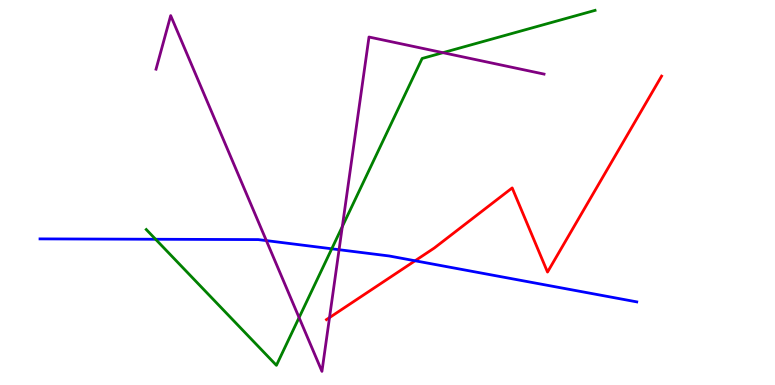[{'lines': ['blue', 'red'], 'intersections': [{'x': 5.36, 'y': 3.23}]}, {'lines': ['green', 'red'], 'intersections': []}, {'lines': ['purple', 'red'], 'intersections': [{'x': 4.25, 'y': 1.75}]}, {'lines': ['blue', 'green'], 'intersections': [{'x': 2.01, 'y': 3.79}, {'x': 4.28, 'y': 3.54}]}, {'lines': ['blue', 'purple'], 'intersections': [{'x': 3.44, 'y': 3.75}, {'x': 4.38, 'y': 3.51}]}, {'lines': ['green', 'purple'], 'intersections': [{'x': 3.86, 'y': 1.75}, {'x': 4.42, 'y': 4.12}, {'x': 5.72, 'y': 8.63}]}]